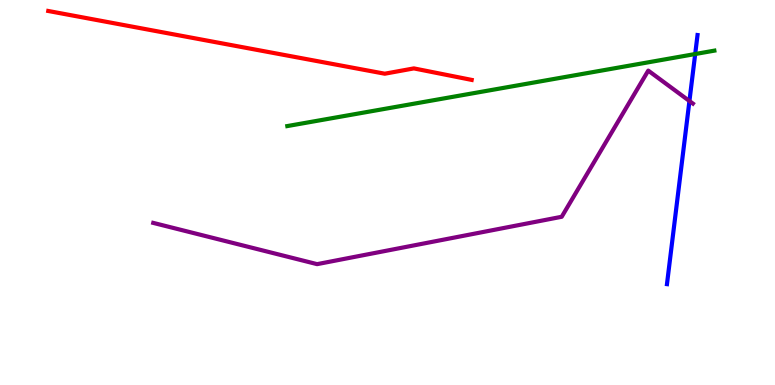[{'lines': ['blue', 'red'], 'intersections': []}, {'lines': ['green', 'red'], 'intersections': []}, {'lines': ['purple', 'red'], 'intersections': []}, {'lines': ['blue', 'green'], 'intersections': [{'x': 8.97, 'y': 8.6}]}, {'lines': ['blue', 'purple'], 'intersections': [{'x': 8.9, 'y': 7.38}]}, {'lines': ['green', 'purple'], 'intersections': []}]